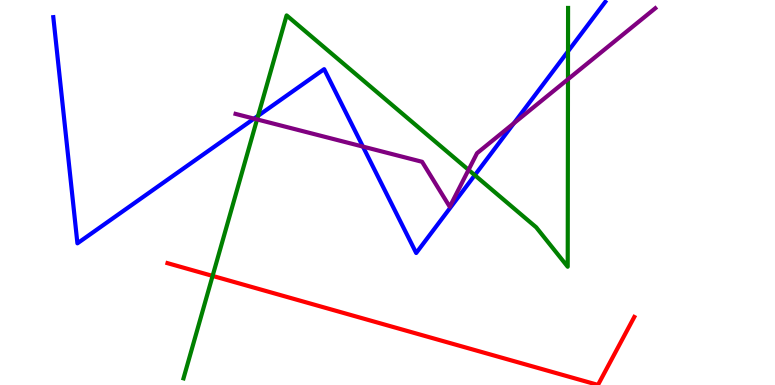[{'lines': ['blue', 'red'], 'intersections': []}, {'lines': ['green', 'red'], 'intersections': [{'x': 2.74, 'y': 2.83}]}, {'lines': ['purple', 'red'], 'intersections': []}, {'lines': ['blue', 'green'], 'intersections': [{'x': 3.33, 'y': 6.99}, {'x': 6.13, 'y': 5.45}, {'x': 7.33, 'y': 8.67}]}, {'lines': ['blue', 'purple'], 'intersections': [{'x': 3.28, 'y': 6.92}, {'x': 4.68, 'y': 6.19}, {'x': 6.63, 'y': 6.8}]}, {'lines': ['green', 'purple'], 'intersections': [{'x': 3.32, 'y': 6.9}, {'x': 6.05, 'y': 5.59}, {'x': 7.33, 'y': 7.94}]}]